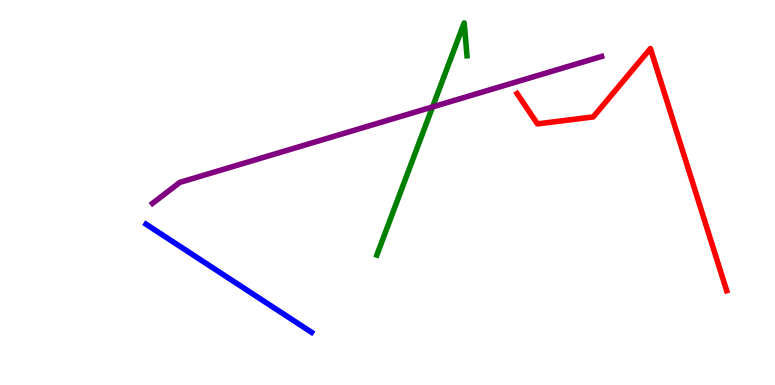[{'lines': ['blue', 'red'], 'intersections': []}, {'lines': ['green', 'red'], 'intersections': []}, {'lines': ['purple', 'red'], 'intersections': []}, {'lines': ['blue', 'green'], 'intersections': []}, {'lines': ['blue', 'purple'], 'intersections': []}, {'lines': ['green', 'purple'], 'intersections': [{'x': 5.58, 'y': 7.22}]}]